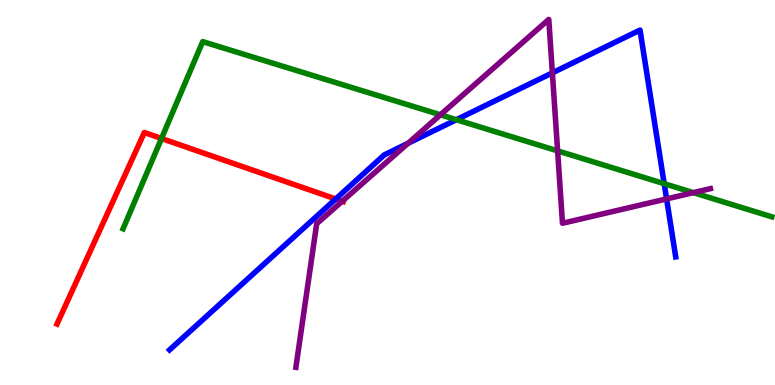[{'lines': ['blue', 'red'], 'intersections': [{'x': 4.33, 'y': 4.83}]}, {'lines': ['green', 'red'], 'intersections': [{'x': 2.08, 'y': 6.4}]}, {'lines': ['purple', 'red'], 'intersections': [{'x': 4.42, 'y': 4.77}]}, {'lines': ['blue', 'green'], 'intersections': [{'x': 5.89, 'y': 6.89}, {'x': 8.57, 'y': 5.23}]}, {'lines': ['blue', 'purple'], 'intersections': [{'x': 5.27, 'y': 6.28}, {'x': 7.13, 'y': 8.11}, {'x': 8.6, 'y': 4.83}]}, {'lines': ['green', 'purple'], 'intersections': [{'x': 5.68, 'y': 7.02}, {'x': 7.2, 'y': 6.08}, {'x': 8.95, 'y': 5.0}]}]